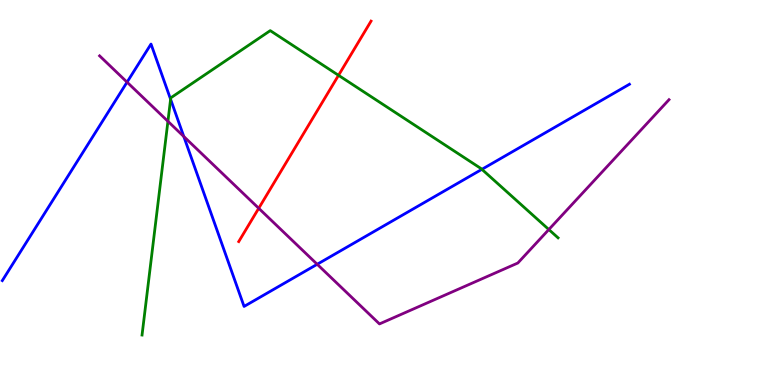[{'lines': ['blue', 'red'], 'intersections': []}, {'lines': ['green', 'red'], 'intersections': [{'x': 4.37, 'y': 8.04}]}, {'lines': ['purple', 'red'], 'intersections': [{'x': 3.34, 'y': 4.59}]}, {'lines': ['blue', 'green'], 'intersections': [{'x': 2.2, 'y': 7.42}, {'x': 6.22, 'y': 5.6}]}, {'lines': ['blue', 'purple'], 'intersections': [{'x': 1.64, 'y': 7.87}, {'x': 2.37, 'y': 6.45}, {'x': 4.09, 'y': 3.14}]}, {'lines': ['green', 'purple'], 'intersections': [{'x': 2.17, 'y': 6.85}, {'x': 7.08, 'y': 4.04}]}]